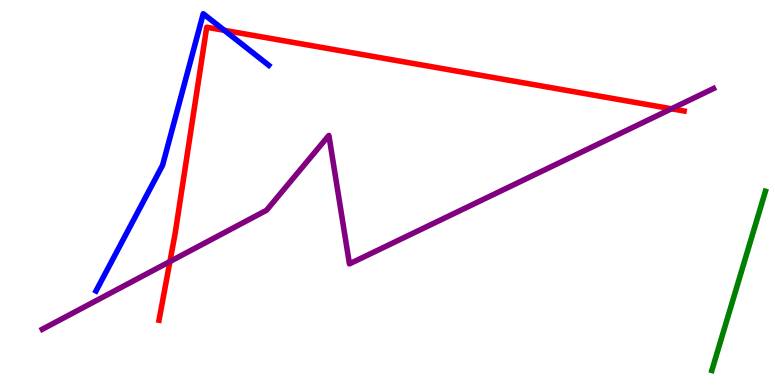[{'lines': ['blue', 'red'], 'intersections': [{'x': 2.89, 'y': 9.21}]}, {'lines': ['green', 'red'], 'intersections': []}, {'lines': ['purple', 'red'], 'intersections': [{'x': 2.19, 'y': 3.21}, {'x': 8.66, 'y': 7.17}]}, {'lines': ['blue', 'green'], 'intersections': []}, {'lines': ['blue', 'purple'], 'intersections': []}, {'lines': ['green', 'purple'], 'intersections': []}]